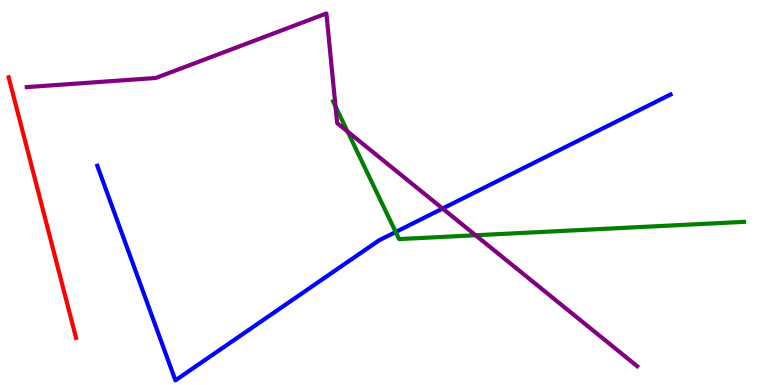[{'lines': ['blue', 'red'], 'intersections': []}, {'lines': ['green', 'red'], 'intersections': []}, {'lines': ['purple', 'red'], 'intersections': []}, {'lines': ['blue', 'green'], 'intersections': [{'x': 5.11, 'y': 3.97}]}, {'lines': ['blue', 'purple'], 'intersections': [{'x': 5.71, 'y': 4.58}]}, {'lines': ['green', 'purple'], 'intersections': [{'x': 4.33, 'y': 7.24}, {'x': 4.48, 'y': 6.59}, {'x': 6.14, 'y': 3.89}]}]